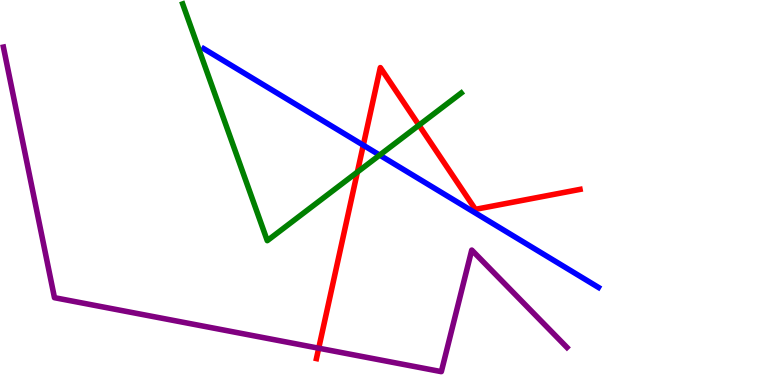[{'lines': ['blue', 'red'], 'intersections': [{'x': 4.69, 'y': 6.23}]}, {'lines': ['green', 'red'], 'intersections': [{'x': 4.61, 'y': 5.53}, {'x': 5.41, 'y': 6.75}]}, {'lines': ['purple', 'red'], 'intersections': [{'x': 4.11, 'y': 0.956}]}, {'lines': ['blue', 'green'], 'intersections': [{'x': 4.9, 'y': 5.97}]}, {'lines': ['blue', 'purple'], 'intersections': []}, {'lines': ['green', 'purple'], 'intersections': []}]